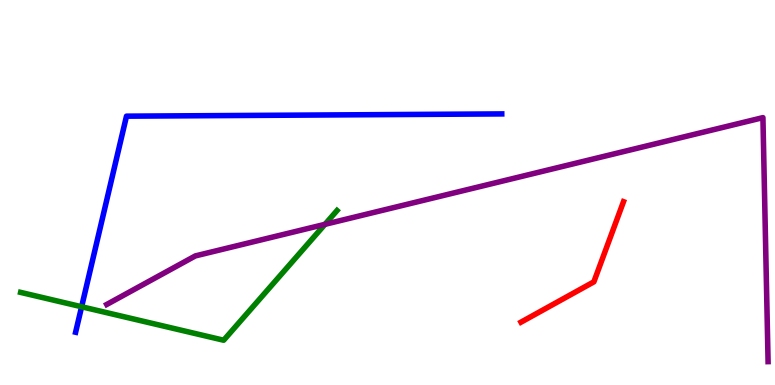[{'lines': ['blue', 'red'], 'intersections': []}, {'lines': ['green', 'red'], 'intersections': []}, {'lines': ['purple', 'red'], 'intersections': []}, {'lines': ['blue', 'green'], 'intersections': [{'x': 1.05, 'y': 2.03}]}, {'lines': ['blue', 'purple'], 'intersections': []}, {'lines': ['green', 'purple'], 'intersections': [{'x': 4.19, 'y': 4.17}]}]